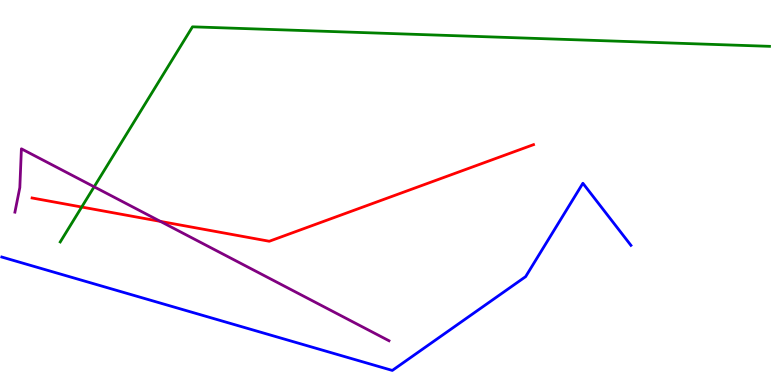[{'lines': ['blue', 'red'], 'intersections': []}, {'lines': ['green', 'red'], 'intersections': [{'x': 1.05, 'y': 4.62}]}, {'lines': ['purple', 'red'], 'intersections': [{'x': 2.07, 'y': 4.25}]}, {'lines': ['blue', 'green'], 'intersections': []}, {'lines': ['blue', 'purple'], 'intersections': []}, {'lines': ['green', 'purple'], 'intersections': [{'x': 1.21, 'y': 5.15}]}]